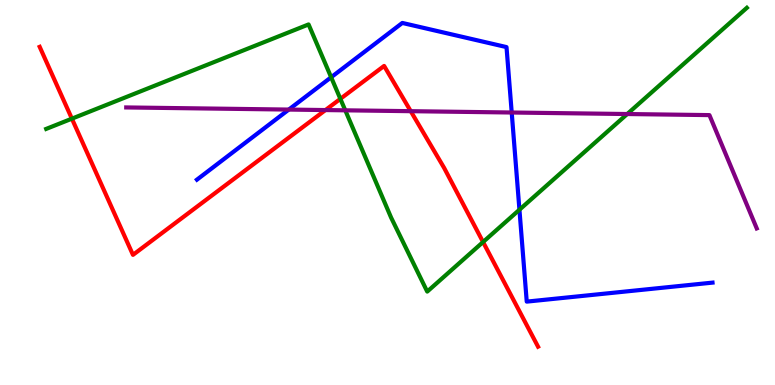[{'lines': ['blue', 'red'], 'intersections': []}, {'lines': ['green', 'red'], 'intersections': [{'x': 0.928, 'y': 6.92}, {'x': 4.39, 'y': 7.43}, {'x': 6.23, 'y': 3.71}]}, {'lines': ['purple', 'red'], 'intersections': [{'x': 4.2, 'y': 7.14}, {'x': 5.3, 'y': 7.11}]}, {'lines': ['blue', 'green'], 'intersections': [{'x': 4.27, 'y': 7.99}, {'x': 6.7, 'y': 4.55}]}, {'lines': ['blue', 'purple'], 'intersections': [{'x': 3.73, 'y': 7.15}, {'x': 6.6, 'y': 7.08}]}, {'lines': ['green', 'purple'], 'intersections': [{'x': 4.46, 'y': 7.13}, {'x': 8.09, 'y': 7.04}]}]